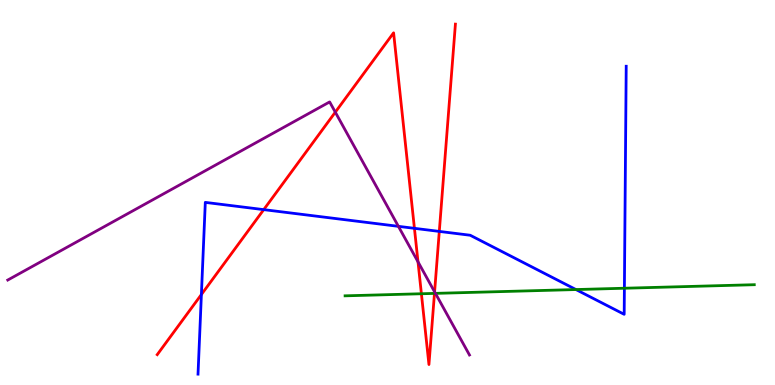[{'lines': ['blue', 'red'], 'intersections': [{'x': 2.6, 'y': 2.35}, {'x': 3.4, 'y': 4.55}, {'x': 5.35, 'y': 4.07}, {'x': 5.67, 'y': 3.99}]}, {'lines': ['green', 'red'], 'intersections': [{'x': 5.44, 'y': 2.37}, {'x': 5.61, 'y': 2.38}]}, {'lines': ['purple', 'red'], 'intersections': [{'x': 4.33, 'y': 7.09}, {'x': 5.39, 'y': 3.2}, {'x': 5.61, 'y': 2.42}]}, {'lines': ['blue', 'green'], 'intersections': [{'x': 7.43, 'y': 2.48}, {'x': 8.06, 'y': 2.51}]}, {'lines': ['blue', 'purple'], 'intersections': [{'x': 5.14, 'y': 4.12}]}, {'lines': ['green', 'purple'], 'intersections': [{'x': 5.62, 'y': 2.38}]}]